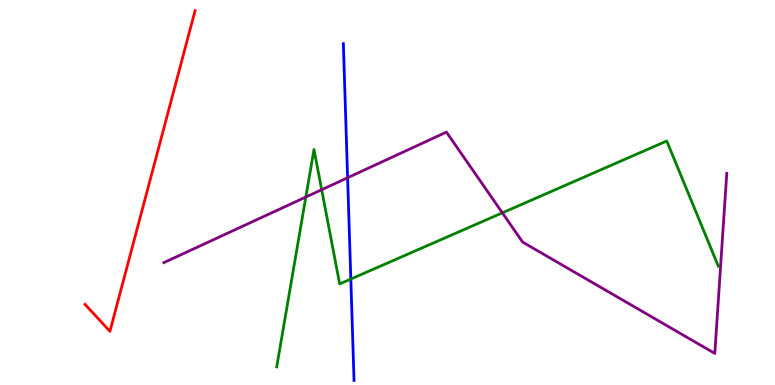[{'lines': ['blue', 'red'], 'intersections': []}, {'lines': ['green', 'red'], 'intersections': []}, {'lines': ['purple', 'red'], 'intersections': []}, {'lines': ['blue', 'green'], 'intersections': [{'x': 4.53, 'y': 2.75}]}, {'lines': ['blue', 'purple'], 'intersections': [{'x': 4.49, 'y': 5.38}]}, {'lines': ['green', 'purple'], 'intersections': [{'x': 3.95, 'y': 4.88}, {'x': 4.15, 'y': 5.07}, {'x': 6.48, 'y': 4.47}]}]